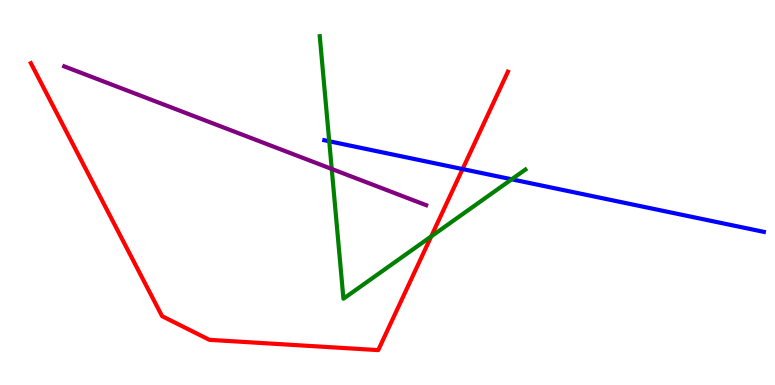[{'lines': ['blue', 'red'], 'intersections': [{'x': 5.97, 'y': 5.61}]}, {'lines': ['green', 'red'], 'intersections': [{'x': 5.56, 'y': 3.86}]}, {'lines': ['purple', 'red'], 'intersections': []}, {'lines': ['blue', 'green'], 'intersections': [{'x': 4.25, 'y': 6.33}, {'x': 6.6, 'y': 5.34}]}, {'lines': ['blue', 'purple'], 'intersections': []}, {'lines': ['green', 'purple'], 'intersections': [{'x': 4.28, 'y': 5.61}]}]